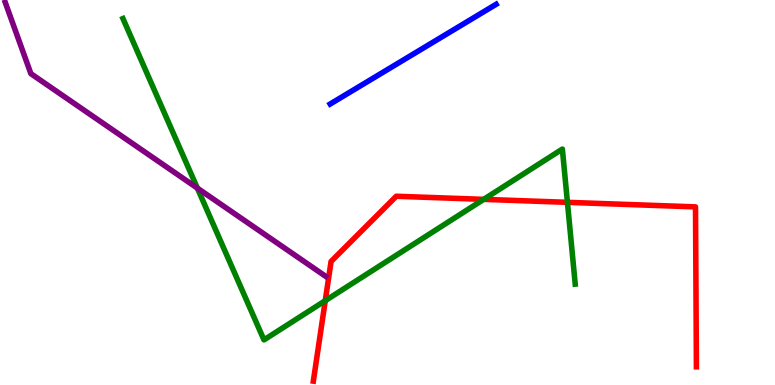[{'lines': ['blue', 'red'], 'intersections': []}, {'lines': ['green', 'red'], 'intersections': [{'x': 4.2, 'y': 2.19}, {'x': 6.24, 'y': 4.82}, {'x': 7.32, 'y': 4.74}]}, {'lines': ['purple', 'red'], 'intersections': []}, {'lines': ['blue', 'green'], 'intersections': []}, {'lines': ['blue', 'purple'], 'intersections': []}, {'lines': ['green', 'purple'], 'intersections': [{'x': 2.55, 'y': 5.11}]}]